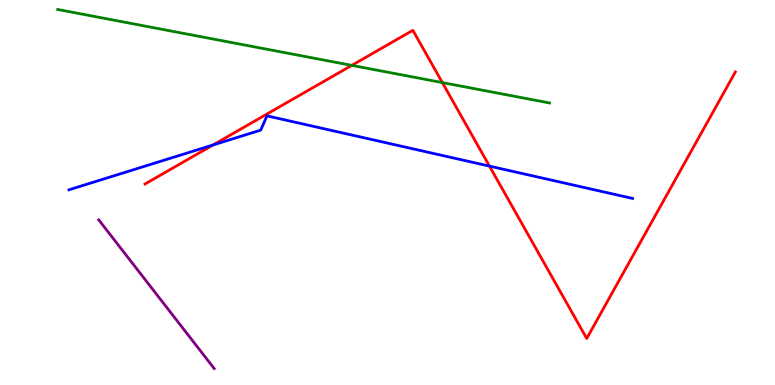[{'lines': ['blue', 'red'], 'intersections': [{'x': 2.75, 'y': 6.23}, {'x': 6.32, 'y': 5.69}]}, {'lines': ['green', 'red'], 'intersections': [{'x': 4.54, 'y': 8.3}, {'x': 5.71, 'y': 7.85}]}, {'lines': ['purple', 'red'], 'intersections': []}, {'lines': ['blue', 'green'], 'intersections': []}, {'lines': ['blue', 'purple'], 'intersections': []}, {'lines': ['green', 'purple'], 'intersections': []}]